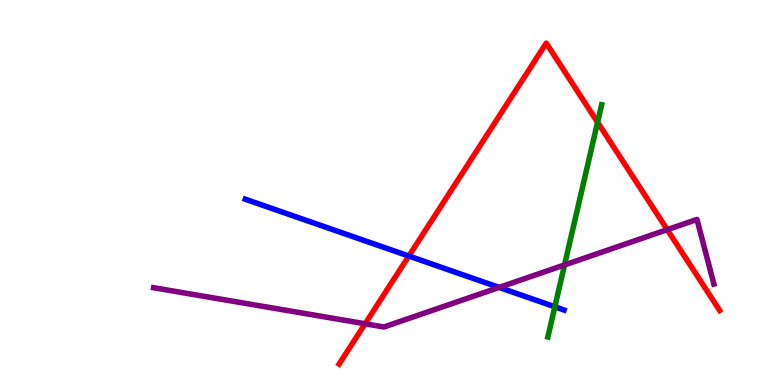[{'lines': ['blue', 'red'], 'intersections': [{'x': 5.28, 'y': 3.35}]}, {'lines': ['green', 'red'], 'intersections': [{'x': 7.71, 'y': 6.82}]}, {'lines': ['purple', 'red'], 'intersections': [{'x': 4.71, 'y': 1.59}, {'x': 8.61, 'y': 4.03}]}, {'lines': ['blue', 'green'], 'intersections': [{'x': 7.16, 'y': 2.03}]}, {'lines': ['blue', 'purple'], 'intersections': [{'x': 6.44, 'y': 2.53}]}, {'lines': ['green', 'purple'], 'intersections': [{'x': 7.28, 'y': 3.12}]}]